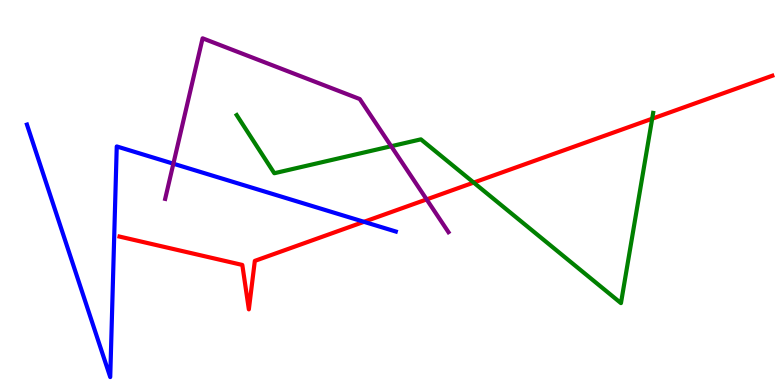[{'lines': ['blue', 'red'], 'intersections': [{'x': 4.7, 'y': 4.24}]}, {'lines': ['green', 'red'], 'intersections': [{'x': 6.11, 'y': 5.26}, {'x': 8.42, 'y': 6.92}]}, {'lines': ['purple', 'red'], 'intersections': [{'x': 5.5, 'y': 4.82}]}, {'lines': ['blue', 'green'], 'intersections': []}, {'lines': ['blue', 'purple'], 'intersections': [{'x': 2.24, 'y': 5.75}]}, {'lines': ['green', 'purple'], 'intersections': [{'x': 5.05, 'y': 6.2}]}]